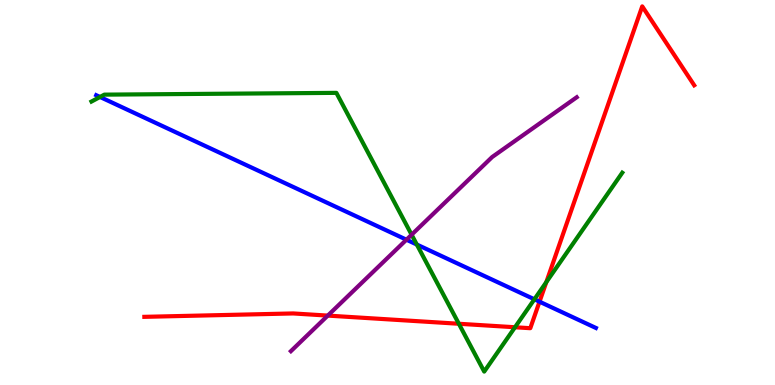[{'lines': ['blue', 'red'], 'intersections': [{'x': 6.96, 'y': 2.16}]}, {'lines': ['green', 'red'], 'intersections': [{'x': 5.92, 'y': 1.59}, {'x': 6.64, 'y': 1.5}, {'x': 7.05, 'y': 2.67}]}, {'lines': ['purple', 'red'], 'intersections': [{'x': 4.23, 'y': 1.8}]}, {'lines': ['blue', 'green'], 'intersections': [{'x': 1.29, 'y': 7.48}, {'x': 5.38, 'y': 3.65}, {'x': 6.9, 'y': 2.23}]}, {'lines': ['blue', 'purple'], 'intersections': [{'x': 5.24, 'y': 3.77}]}, {'lines': ['green', 'purple'], 'intersections': [{'x': 5.31, 'y': 3.9}]}]